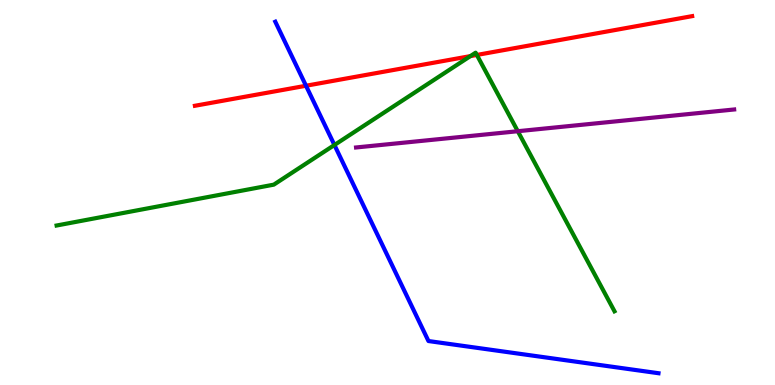[{'lines': ['blue', 'red'], 'intersections': [{'x': 3.95, 'y': 7.77}]}, {'lines': ['green', 'red'], 'intersections': [{'x': 6.07, 'y': 8.54}, {'x': 6.15, 'y': 8.57}]}, {'lines': ['purple', 'red'], 'intersections': []}, {'lines': ['blue', 'green'], 'intersections': [{'x': 4.32, 'y': 6.23}]}, {'lines': ['blue', 'purple'], 'intersections': []}, {'lines': ['green', 'purple'], 'intersections': [{'x': 6.68, 'y': 6.59}]}]